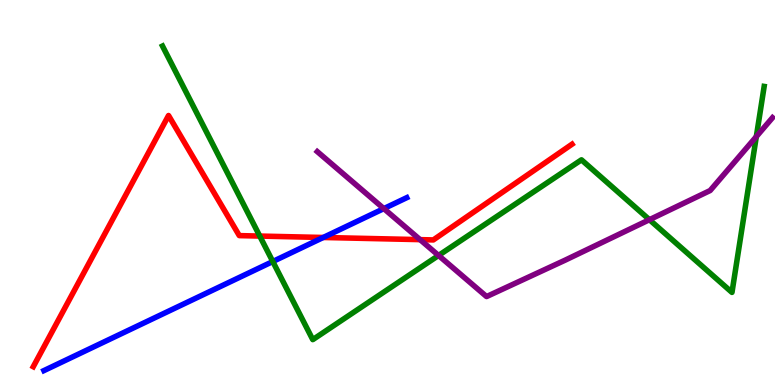[{'lines': ['blue', 'red'], 'intersections': [{'x': 4.17, 'y': 3.83}]}, {'lines': ['green', 'red'], 'intersections': [{'x': 3.35, 'y': 3.87}]}, {'lines': ['purple', 'red'], 'intersections': [{'x': 5.42, 'y': 3.78}]}, {'lines': ['blue', 'green'], 'intersections': [{'x': 3.52, 'y': 3.21}]}, {'lines': ['blue', 'purple'], 'intersections': [{'x': 4.95, 'y': 4.58}]}, {'lines': ['green', 'purple'], 'intersections': [{'x': 5.66, 'y': 3.36}, {'x': 8.38, 'y': 4.29}, {'x': 9.76, 'y': 6.45}]}]